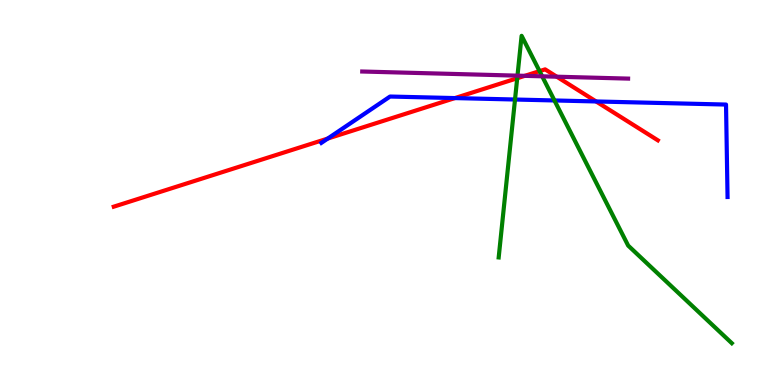[{'lines': ['blue', 'red'], 'intersections': [{'x': 4.23, 'y': 6.4}, {'x': 5.87, 'y': 7.45}, {'x': 7.69, 'y': 7.36}]}, {'lines': ['green', 'red'], 'intersections': [{'x': 6.67, 'y': 7.97}, {'x': 6.96, 'y': 8.15}]}, {'lines': ['purple', 'red'], 'intersections': [{'x': 6.77, 'y': 8.03}, {'x': 7.18, 'y': 8.01}]}, {'lines': ['blue', 'green'], 'intersections': [{'x': 6.65, 'y': 7.42}, {'x': 7.15, 'y': 7.39}]}, {'lines': ['blue', 'purple'], 'intersections': []}, {'lines': ['green', 'purple'], 'intersections': [{'x': 6.68, 'y': 8.03}, {'x': 7.0, 'y': 8.02}]}]